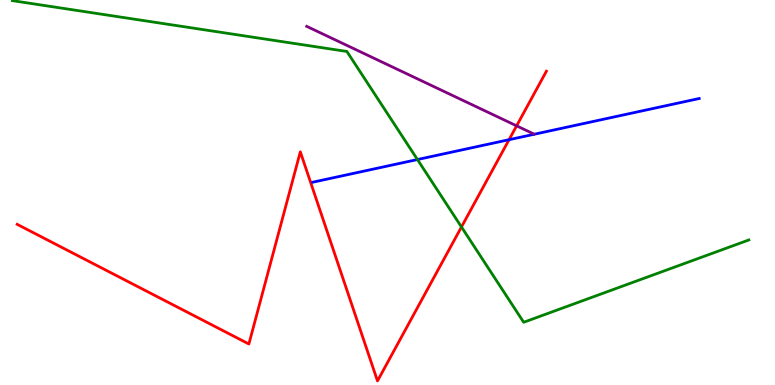[{'lines': ['blue', 'red'], 'intersections': [{'x': 6.57, 'y': 6.37}]}, {'lines': ['green', 'red'], 'intersections': [{'x': 5.95, 'y': 4.1}]}, {'lines': ['purple', 'red'], 'intersections': [{'x': 6.67, 'y': 6.73}]}, {'lines': ['blue', 'green'], 'intersections': [{'x': 5.39, 'y': 5.86}]}, {'lines': ['blue', 'purple'], 'intersections': []}, {'lines': ['green', 'purple'], 'intersections': []}]